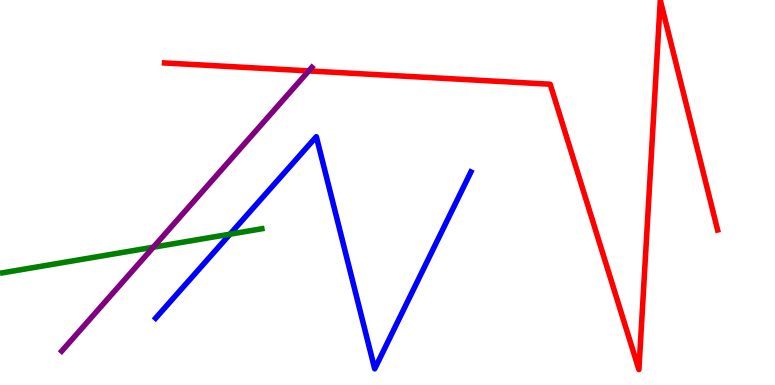[{'lines': ['blue', 'red'], 'intersections': []}, {'lines': ['green', 'red'], 'intersections': []}, {'lines': ['purple', 'red'], 'intersections': [{'x': 3.98, 'y': 8.16}]}, {'lines': ['blue', 'green'], 'intersections': [{'x': 2.97, 'y': 3.92}]}, {'lines': ['blue', 'purple'], 'intersections': []}, {'lines': ['green', 'purple'], 'intersections': [{'x': 1.98, 'y': 3.58}]}]